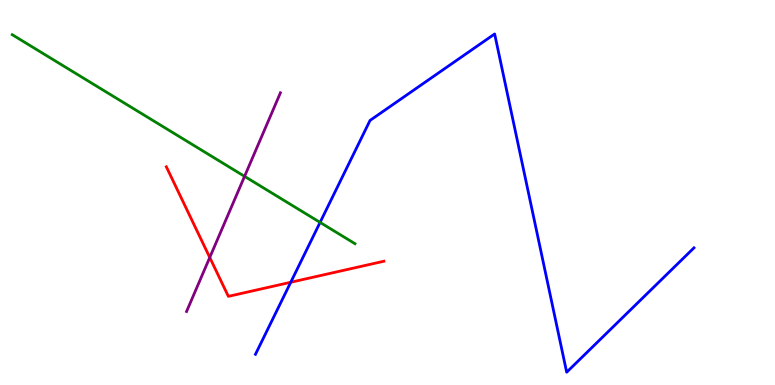[{'lines': ['blue', 'red'], 'intersections': [{'x': 3.75, 'y': 2.67}]}, {'lines': ['green', 'red'], 'intersections': []}, {'lines': ['purple', 'red'], 'intersections': [{'x': 2.71, 'y': 3.31}]}, {'lines': ['blue', 'green'], 'intersections': [{'x': 4.13, 'y': 4.22}]}, {'lines': ['blue', 'purple'], 'intersections': []}, {'lines': ['green', 'purple'], 'intersections': [{'x': 3.16, 'y': 5.42}]}]